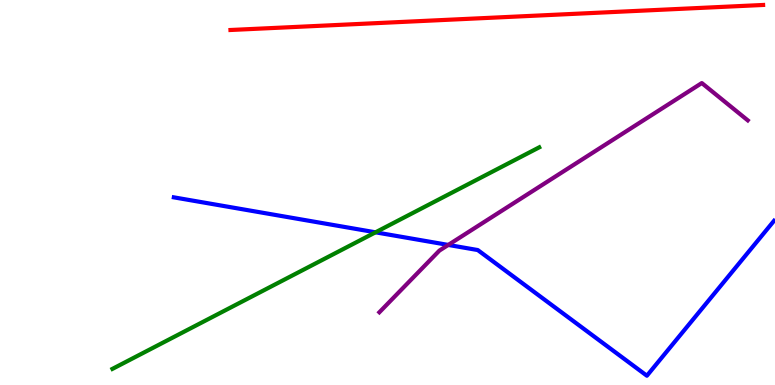[{'lines': ['blue', 'red'], 'intersections': []}, {'lines': ['green', 'red'], 'intersections': []}, {'lines': ['purple', 'red'], 'intersections': []}, {'lines': ['blue', 'green'], 'intersections': [{'x': 4.85, 'y': 3.97}]}, {'lines': ['blue', 'purple'], 'intersections': [{'x': 5.78, 'y': 3.64}]}, {'lines': ['green', 'purple'], 'intersections': []}]